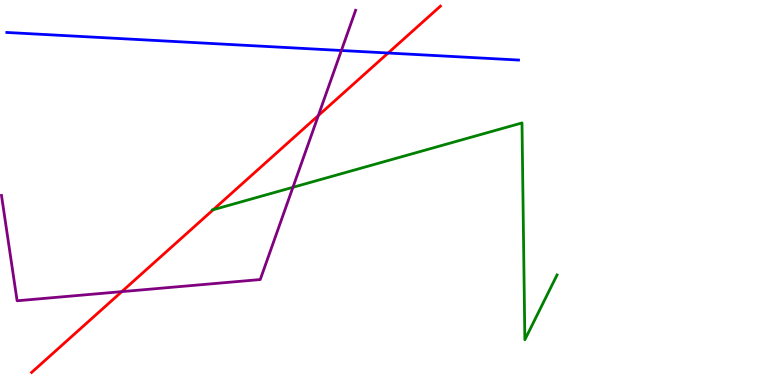[{'lines': ['blue', 'red'], 'intersections': [{'x': 5.01, 'y': 8.62}]}, {'lines': ['green', 'red'], 'intersections': [{'x': 2.75, 'y': 4.55}]}, {'lines': ['purple', 'red'], 'intersections': [{'x': 1.57, 'y': 2.43}, {'x': 4.11, 'y': 7.0}]}, {'lines': ['blue', 'green'], 'intersections': []}, {'lines': ['blue', 'purple'], 'intersections': [{'x': 4.4, 'y': 8.69}]}, {'lines': ['green', 'purple'], 'intersections': [{'x': 3.78, 'y': 5.13}]}]